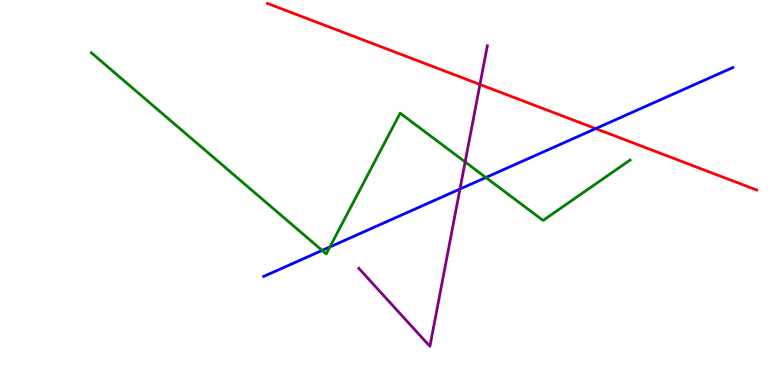[{'lines': ['blue', 'red'], 'intersections': [{'x': 7.69, 'y': 6.66}]}, {'lines': ['green', 'red'], 'intersections': []}, {'lines': ['purple', 'red'], 'intersections': [{'x': 6.19, 'y': 7.81}]}, {'lines': ['blue', 'green'], 'intersections': [{'x': 4.16, 'y': 3.5}, {'x': 4.26, 'y': 3.59}, {'x': 6.27, 'y': 5.39}]}, {'lines': ['blue', 'purple'], 'intersections': [{'x': 5.94, 'y': 5.09}]}, {'lines': ['green', 'purple'], 'intersections': [{'x': 6.0, 'y': 5.79}]}]